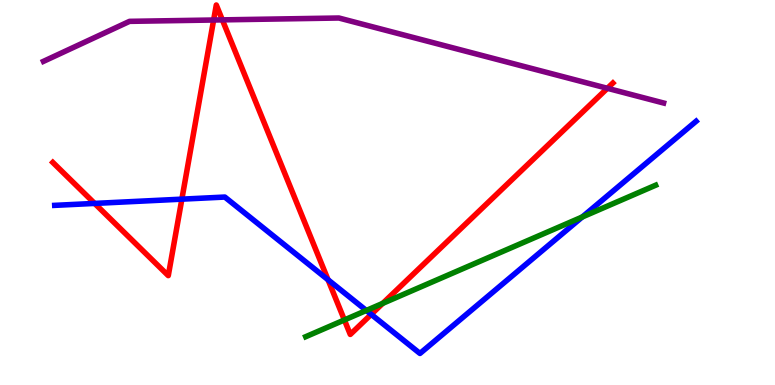[{'lines': ['blue', 'red'], 'intersections': [{'x': 1.22, 'y': 4.72}, {'x': 2.35, 'y': 4.83}, {'x': 4.23, 'y': 2.73}, {'x': 4.79, 'y': 1.83}]}, {'lines': ['green', 'red'], 'intersections': [{'x': 4.44, 'y': 1.69}, {'x': 4.94, 'y': 2.12}]}, {'lines': ['purple', 'red'], 'intersections': [{'x': 2.76, 'y': 9.48}, {'x': 2.87, 'y': 9.48}, {'x': 7.84, 'y': 7.71}]}, {'lines': ['blue', 'green'], 'intersections': [{'x': 4.73, 'y': 1.94}, {'x': 7.51, 'y': 4.36}]}, {'lines': ['blue', 'purple'], 'intersections': []}, {'lines': ['green', 'purple'], 'intersections': []}]